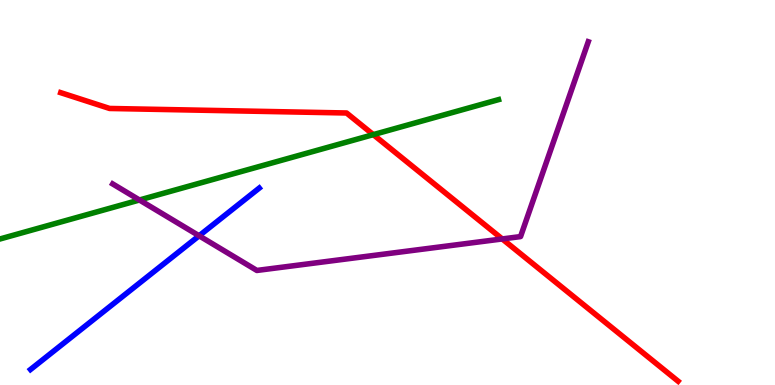[{'lines': ['blue', 'red'], 'intersections': []}, {'lines': ['green', 'red'], 'intersections': [{'x': 4.82, 'y': 6.5}]}, {'lines': ['purple', 'red'], 'intersections': [{'x': 6.48, 'y': 3.79}]}, {'lines': ['blue', 'green'], 'intersections': []}, {'lines': ['blue', 'purple'], 'intersections': [{'x': 2.57, 'y': 3.88}]}, {'lines': ['green', 'purple'], 'intersections': [{'x': 1.8, 'y': 4.81}]}]